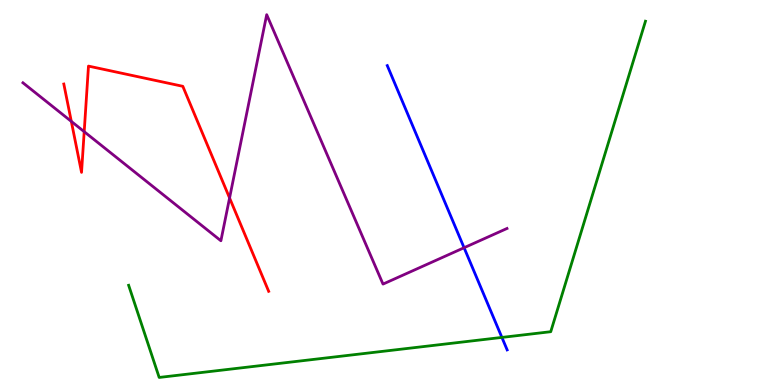[{'lines': ['blue', 'red'], 'intersections': []}, {'lines': ['green', 'red'], 'intersections': []}, {'lines': ['purple', 'red'], 'intersections': [{'x': 0.92, 'y': 6.85}, {'x': 1.09, 'y': 6.58}, {'x': 2.96, 'y': 4.86}]}, {'lines': ['blue', 'green'], 'intersections': [{'x': 6.48, 'y': 1.24}]}, {'lines': ['blue', 'purple'], 'intersections': [{'x': 5.99, 'y': 3.57}]}, {'lines': ['green', 'purple'], 'intersections': []}]